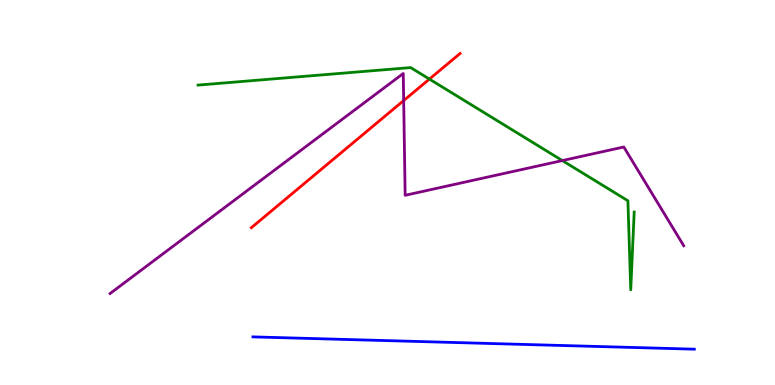[{'lines': ['blue', 'red'], 'intersections': []}, {'lines': ['green', 'red'], 'intersections': [{'x': 5.54, 'y': 7.95}]}, {'lines': ['purple', 'red'], 'intersections': [{'x': 5.21, 'y': 7.39}]}, {'lines': ['blue', 'green'], 'intersections': []}, {'lines': ['blue', 'purple'], 'intersections': []}, {'lines': ['green', 'purple'], 'intersections': [{'x': 7.26, 'y': 5.83}]}]